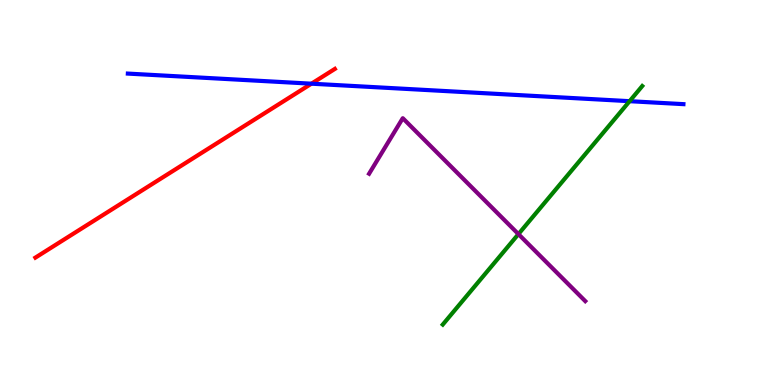[{'lines': ['blue', 'red'], 'intersections': [{'x': 4.02, 'y': 7.83}]}, {'lines': ['green', 'red'], 'intersections': []}, {'lines': ['purple', 'red'], 'intersections': []}, {'lines': ['blue', 'green'], 'intersections': [{'x': 8.12, 'y': 7.37}]}, {'lines': ['blue', 'purple'], 'intersections': []}, {'lines': ['green', 'purple'], 'intersections': [{'x': 6.69, 'y': 3.92}]}]